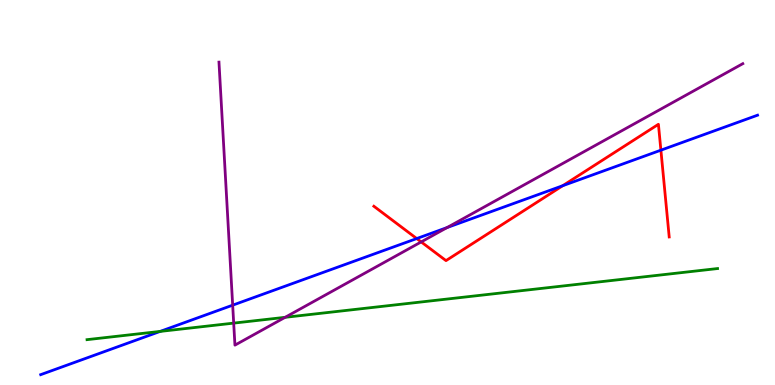[{'lines': ['blue', 'red'], 'intersections': [{'x': 5.38, 'y': 3.8}, {'x': 7.26, 'y': 5.18}, {'x': 8.53, 'y': 6.1}]}, {'lines': ['green', 'red'], 'intersections': []}, {'lines': ['purple', 'red'], 'intersections': [{'x': 5.43, 'y': 3.72}]}, {'lines': ['blue', 'green'], 'intersections': [{'x': 2.07, 'y': 1.39}]}, {'lines': ['blue', 'purple'], 'intersections': [{'x': 3.0, 'y': 2.07}, {'x': 5.77, 'y': 4.09}]}, {'lines': ['green', 'purple'], 'intersections': [{'x': 3.02, 'y': 1.61}, {'x': 3.68, 'y': 1.76}]}]